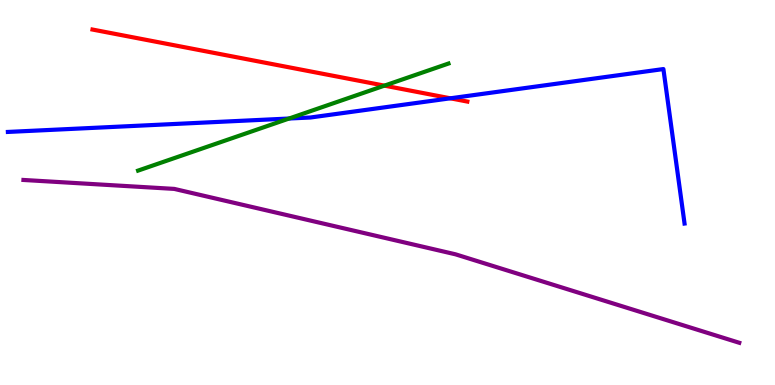[{'lines': ['blue', 'red'], 'intersections': [{'x': 5.81, 'y': 7.45}]}, {'lines': ['green', 'red'], 'intersections': [{'x': 4.96, 'y': 7.78}]}, {'lines': ['purple', 'red'], 'intersections': []}, {'lines': ['blue', 'green'], 'intersections': [{'x': 3.73, 'y': 6.92}]}, {'lines': ['blue', 'purple'], 'intersections': []}, {'lines': ['green', 'purple'], 'intersections': []}]